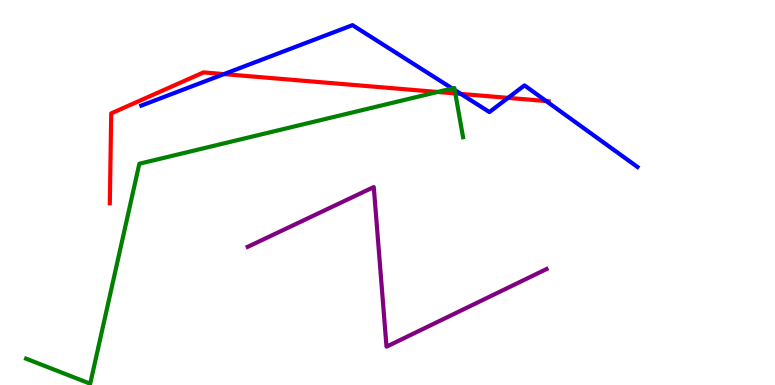[{'lines': ['blue', 'red'], 'intersections': [{'x': 2.89, 'y': 8.08}, {'x': 5.95, 'y': 7.56}, {'x': 6.56, 'y': 7.46}, {'x': 7.05, 'y': 7.38}]}, {'lines': ['green', 'red'], 'intersections': [{'x': 5.65, 'y': 7.61}, {'x': 5.87, 'y': 7.57}]}, {'lines': ['purple', 'red'], 'intersections': []}, {'lines': ['blue', 'green'], 'intersections': [{'x': 5.84, 'y': 7.7}, {'x': 5.87, 'y': 7.66}]}, {'lines': ['blue', 'purple'], 'intersections': []}, {'lines': ['green', 'purple'], 'intersections': []}]